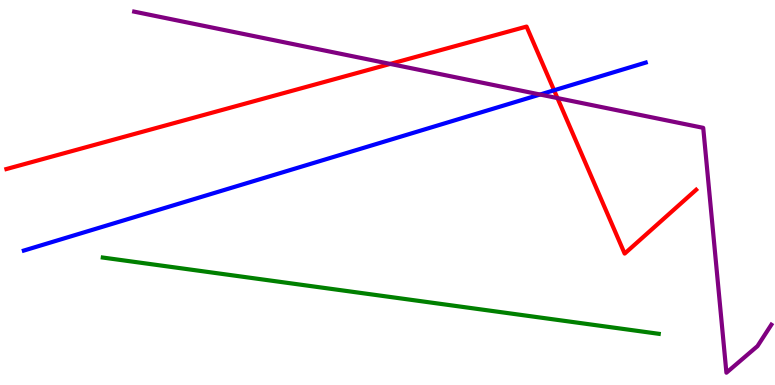[{'lines': ['blue', 'red'], 'intersections': [{'x': 7.15, 'y': 7.65}]}, {'lines': ['green', 'red'], 'intersections': []}, {'lines': ['purple', 'red'], 'intersections': [{'x': 5.04, 'y': 8.34}, {'x': 7.19, 'y': 7.45}]}, {'lines': ['blue', 'green'], 'intersections': []}, {'lines': ['blue', 'purple'], 'intersections': [{'x': 6.97, 'y': 7.54}]}, {'lines': ['green', 'purple'], 'intersections': []}]